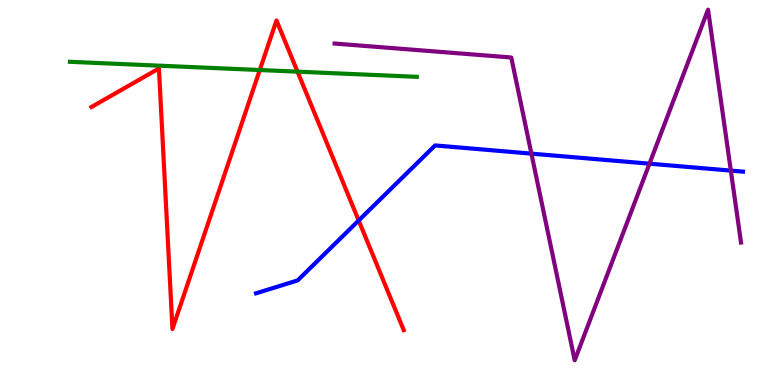[{'lines': ['blue', 'red'], 'intersections': [{'x': 4.63, 'y': 4.27}]}, {'lines': ['green', 'red'], 'intersections': [{'x': 3.35, 'y': 8.18}, {'x': 3.84, 'y': 8.14}]}, {'lines': ['purple', 'red'], 'intersections': []}, {'lines': ['blue', 'green'], 'intersections': []}, {'lines': ['blue', 'purple'], 'intersections': [{'x': 6.86, 'y': 6.01}, {'x': 8.38, 'y': 5.75}, {'x': 9.43, 'y': 5.57}]}, {'lines': ['green', 'purple'], 'intersections': []}]